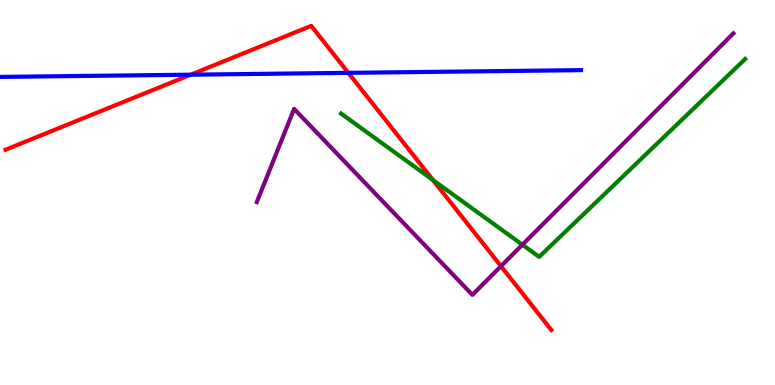[{'lines': ['blue', 'red'], 'intersections': [{'x': 2.46, 'y': 8.06}, {'x': 4.49, 'y': 8.11}]}, {'lines': ['green', 'red'], 'intersections': [{'x': 5.59, 'y': 5.32}]}, {'lines': ['purple', 'red'], 'intersections': [{'x': 6.46, 'y': 3.09}]}, {'lines': ['blue', 'green'], 'intersections': []}, {'lines': ['blue', 'purple'], 'intersections': []}, {'lines': ['green', 'purple'], 'intersections': [{'x': 6.74, 'y': 3.64}]}]